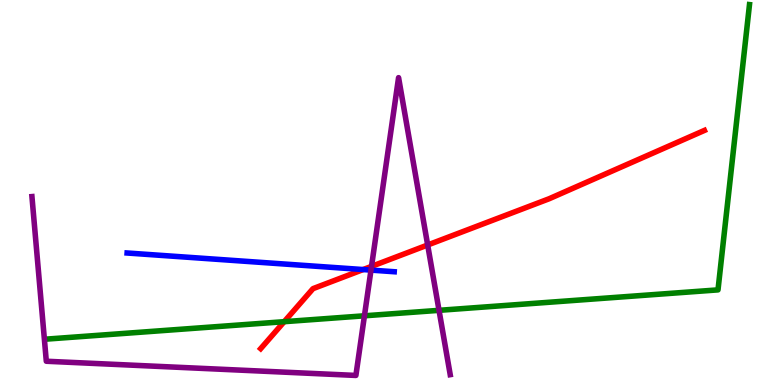[{'lines': ['blue', 'red'], 'intersections': [{'x': 4.69, 'y': 3.0}]}, {'lines': ['green', 'red'], 'intersections': [{'x': 3.67, 'y': 1.64}]}, {'lines': ['purple', 'red'], 'intersections': [{'x': 4.79, 'y': 3.08}, {'x': 5.52, 'y': 3.64}]}, {'lines': ['blue', 'green'], 'intersections': []}, {'lines': ['blue', 'purple'], 'intersections': [{'x': 4.79, 'y': 2.98}]}, {'lines': ['green', 'purple'], 'intersections': [{'x': 4.7, 'y': 1.8}, {'x': 5.66, 'y': 1.94}]}]